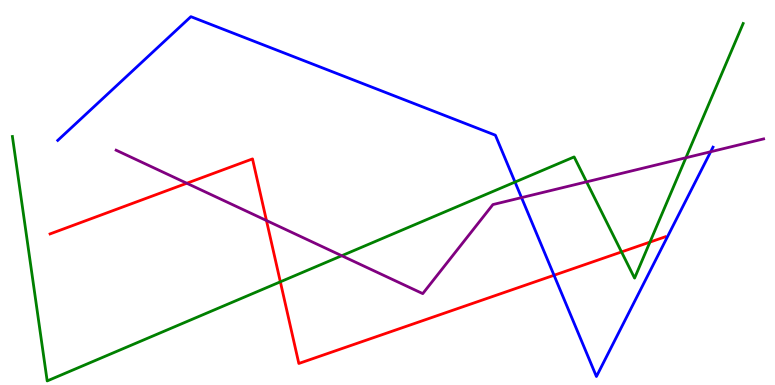[{'lines': ['blue', 'red'], 'intersections': [{'x': 7.15, 'y': 2.85}]}, {'lines': ['green', 'red'], 'intersections': [{'x': 3.62, 'y': 2.68}, {'x': 8.02, 'y': 3.46}, {'x': 8.39, 'y': 3.71}]}, {'lines': ['purple', 'red'], 'intersections': [{'x': 2.41, 'y': 5.24}, {'x': 3.44, 'y': 4.27}]}, {'lines': ['blue', 'green'], 'intersections': [{'x': 6.65, 'y': 5.27}]}, {'lines': ['blue', 'purple'], 'intersections': [{'x': 6.73, 'y': 4.87}, {'x': 9.17, 'y': 6.06}]}, {'lines': ['green', 'purple'], 'intersections': [{'x': 4.41, 'y': 3.36}, {'x': 7.57, 'y': 5.28}, {'x': 8.85, 'y': 5.9}]}]